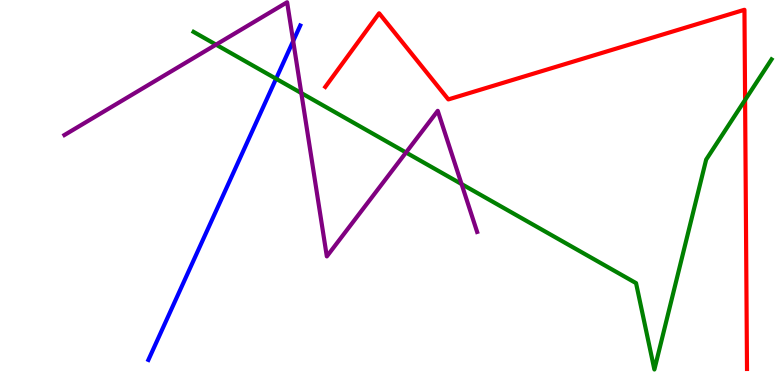[{'lines': ['blue', 'red'], 'intersections': []}, {'lines': ['green', 'red'], 'intersections': [{'x': 9.61, 'y': 7.4}]}, {'lines': ['purple', 'red'], 'intersections': []}, {'lines': ['blue', 'green'], 'intersections': [{'x': 3.56, 'y': 7.96}]}, {'lines': ['blue', 'purple'], 'intersections': [{'x': 3.78, 'y': 8.93}]}, {'lines': ['green', 'purple'], 'intersections': [{'x': 2.79, 'y': 8.84}, {'x': 3.89, 'y': 7.58}, {'x': 5.24, 'y': 6.04}, {'x': 5.96, 'y': 5.22}]}]